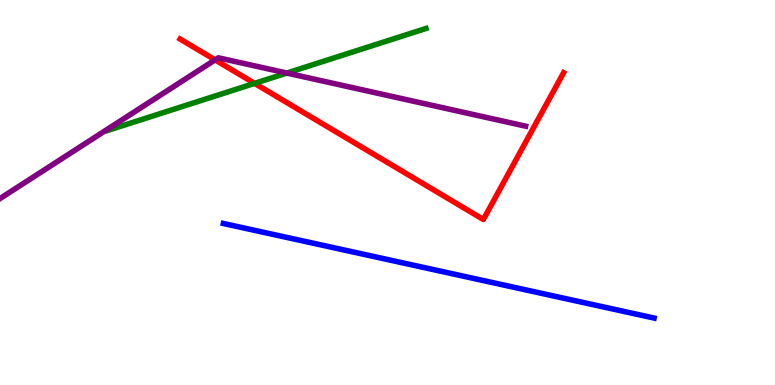[{'lines': ['blue', 'red'], 'intersections': []}, {'lines': ['green', 'red'], 'intersections': [{'x': 3.29, 'y': 7.83}]}, {'lines': ['purple', 'red'], 'intersections': [{'x': 2.78, 'y': 8.44}]}, {'lines': ['blue', 'green'], 'intersections': []}, {'lines': ['blue', 'purple'], 'intersections': []}, {'lines': ['green', 'purple'], 'intersections': [{'x': 3.7, 'y': 8.1}]}]